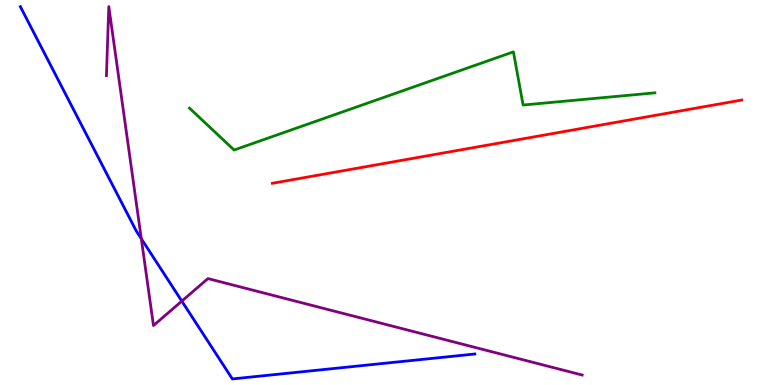[{'lines': ['blue', 'red'], 'intersections': []}, {'lines': ['green', 'red'], 'intersections': []}, {'lines': ['purple', 'red'], 'intersections': []}, {'lines': ['blue', 'green'], 'intersections': []}, {'lines': ['blue', 'purple'], 'intersections': [{'x': 1.82, 'y': 3.8}, {'x': 2.35, 'y': 2.18}]}, {'lines': ['green', 'purple'], 'intersections': []}]